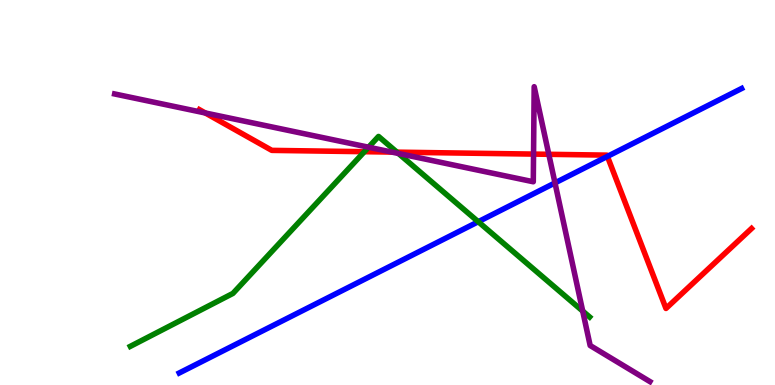[{'lines': ['blue', 'red'], 'intersections': [{'x': 7.84, 'y': 5.94}]}, {'lines': ['green', 'red'], 'intersections': [{'x': 4.7, 'y': 6.06}, {'x': 5.12, 'y': 6.05}]}, {'lines': ['purple', 'red'], 'intersections': [{'x': 2.65, 'y': 7.07}, {'x': 5.06, 'y': 6.05}, {'x': 6.88, 'y': 6.0}, {'x': 7.08, 'y': 5.99}]}, {'lines': ['blue', 'green'], 'intersections': [{'x': 6.17, 'y': 4.24}]}, {'lines': ['blue', 'purple'], 'intersections': [{'x': 7.16, 'y': 5.25}]}, {'lines': ['green', 'purple'], 'intersections': [{'x': 4.76, 'y': 6.18}, {'x': 5.14, 'y': 6.01}, {'x': 7.52, 'y': 1.92}]}]